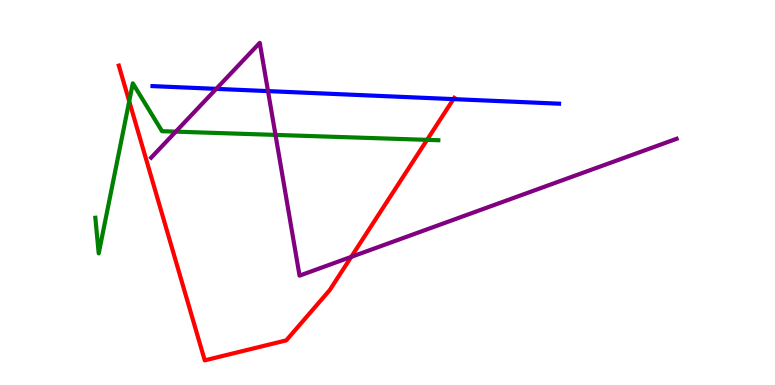[{'lines': ['blue', 'red'], 'intersections': [{'x': 5.85, 'y': 7.43}]}, {'lines': ['green', 'red'], 'intersections': [{'x': 1.67, 'y': 7.37}, {'x': 5.51, 'y': 6.37}]}, {'lines': ['purple', 'red'], 'intersections': [{'x': 4.53, 'y': 3.33}]}, {'lines': ['blue', 'green'], 'intersections': []}, {'lines': ['blue', 'purple'], 'intersections': [{'x': 2.79, 'y': 7.69}, {'x': 3.46, 'y': 7.63}]}, {'lines': ['green', 'purple'], 'intersections': [{'x': 2.27, 'y': 6.58}, {'x': 3.55, 'y': 6.5}]}]